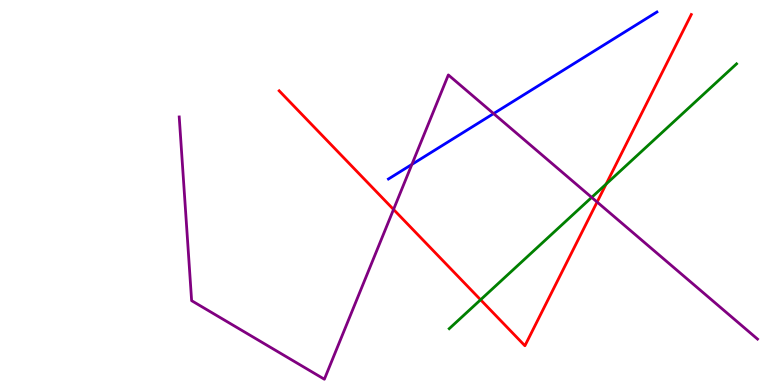[{'lines': ['blue', 'red'], 'intersections': []}, {'lines': ['green', 'red'], 'intersections': [{'x': 6.2, 'y': 2.21}, {'x': 7.82, 'y': 5.22}]}, {'lines': ['purple', 'red'], 'intersections': [{'x': 5.08, 'y': 4.56}, {'x': 7.7, 'y': 4.75}]}, {'lines': ['blue', 'green'], 'intersections': []}, {'lines': ['blue', 'purple'], 'intersections': [{'x': 5.31, 'y': 5.73}, {'x': 6.37, 'y': 7.05}]}, {'lines': ['green', 'purple'], 'intersections': [{'x': 7.63, 'y': 4.87}]}]